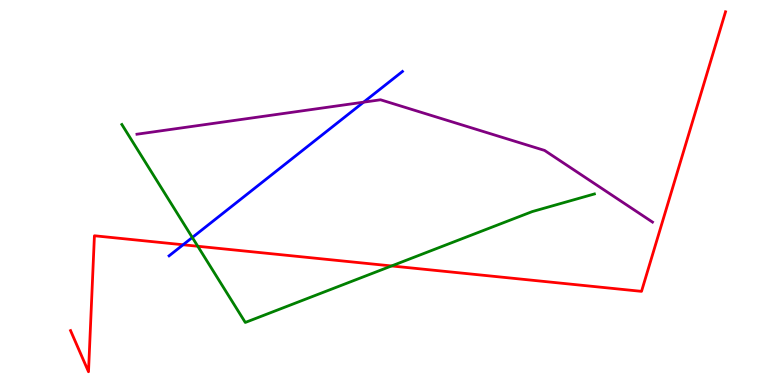[{'lines': ['blue', 'red'], 'intersections': [{'x': 2.36, 'y': 3.64}]}, {'lines': ['green', 'red'], 'intersections': [{'x': 2.55, 'y': 3.6}, {'x': 5.05, 'y': 3.09}]}, {'lines': ['purple', 'red'], 'intersections': []}, {'lines': ['blue', 'green'], 'intersections': [{'x': 2.48, 'y': 3.83}]}, {'lines': ['blue', 'purple'], 'intersections': [{'x': 4.69, 'y': 7.35}]}, {'lines': ['green', 'purple'], 'intersections': []}]